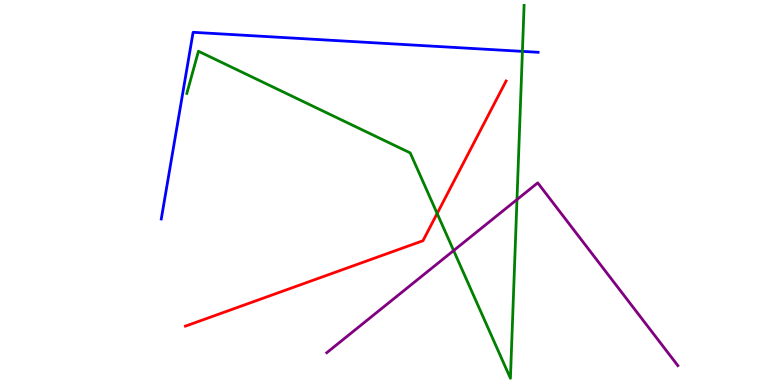[{'lines': ['blue', 'red'], 'intersections': []}, {'lines': ['green', 'red'], 'intersections': [{'x': 5.64, 'y': 4.46}]}, {'lines': ['purple', 'red'], 'intersections': []}, {'lines': ['blue', 'green'], 'intersections': [{'x': 6.74, 'y': 8.67}]}, {'lines': ['blue', 'purple'], 'intersections': []}, {'lines': ['green', 'purple'], 'intersections': [{'x': 5.85, 'y': 3.49}, {'x': 6.67, 'y': 4.82}]}]